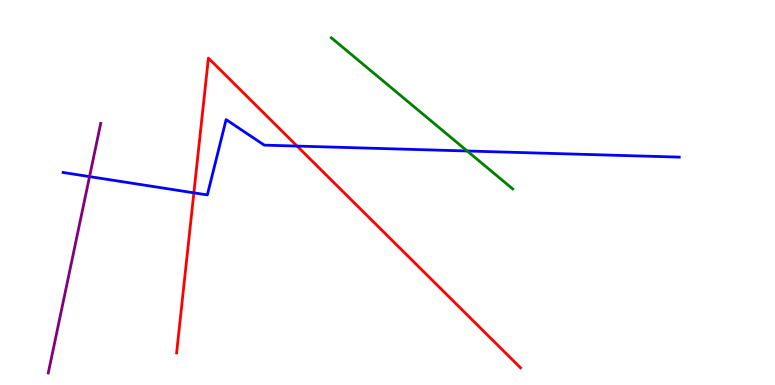[{'lines': ['blue', 'red'], 'intersections': [{'x': 2.5, 'y': 4.99}, {'x': 3.83, 'y': 6.21}]}, {'lines': ['green', 'red'], 'intersections': []}, {'lines': ['purple', 'red'], 'intersections': []}, {'lines': ['blue', 'green'], 'intersections': [{'x': 6.03, 'y': 6.08}]}, {'lines': ['blue', 'purple'], 'intersections': [{'x': 1.16, 'y': 5.41}]}, {'lines': ['green', 'purple'], 'intersections': []}]